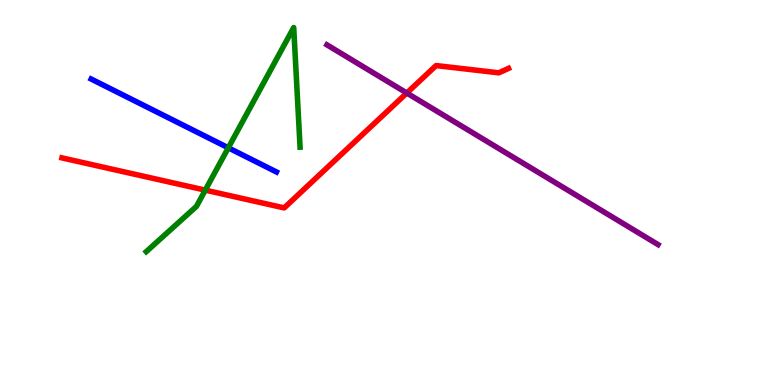[{'lines': ['blue', 'red'], 'intersections': []}, {'lines': ['green', 'red'], 'intersections': [{'x': 2.65, 'y': 5.06}]}, {'lines': ['purple', 'red'], 'intersections': [{'x': 5.25, 'y': 7.58}]}, {'lines': ['blue', 'green'], 'intersections': [{'x': 2.95, 'y': 6.16}]}, {'lines': ['blue', 'purple'], 'intersections': []}, {'lines': ['green', 'purple'], 'intersections': []}]